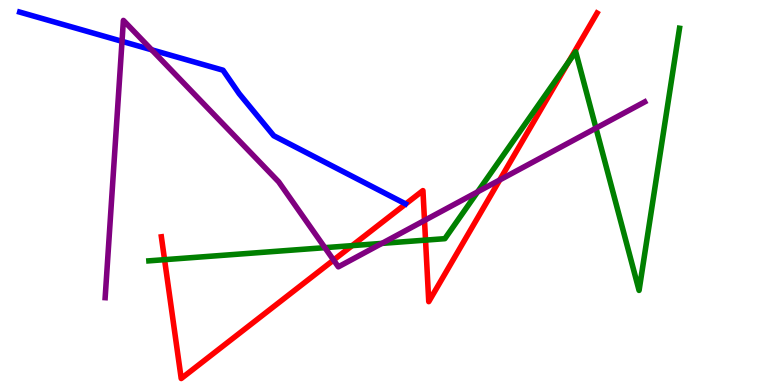[{'lines': ['blue', 'red'], 'intersections': []}, {'lines': ['green', 'red'], 'intersections': [{'x': 2.12, 'y': 3.26}, {'x': 4.54, 'y': 3.62}, {'x': 5.49, 'y': 3.76}, {'x': 7.34, 'y': 8.39}]}, {'lines': ['purple', 'red'], 'intersections': [{'x': 4.3, 'y': 3.25}, {'x': 5.48, 'y': 4.27}, {'x': 6.45, 'y': 5.33}]}, {'lines': ['blue', 'green'], 'intersections': []}, {'lines': ['blue', 'purple'], 'intersections': [{'x': 1.57, 'y': 8.93}, {'x': 1.96, 'y': 8.71}]}, {'lines': ['green', 'purple'], 'intersections': [{'x': 4.19, 'y': 3.57}, {'x': 4.93, 'y': 3.68}, {'x': 6.16, 'y': 5.02}, {'x': 7.69, 'y': 6.67}]}]